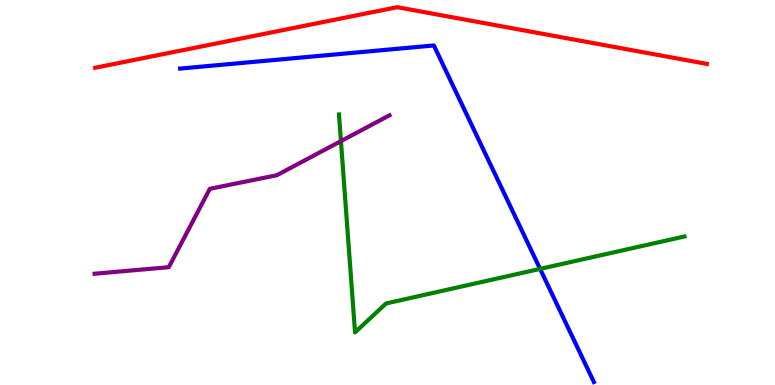[{'lines': ['blue', 'red'], 'intersections': []}, {'lines': ['green', 'red'], 'intersections': []}, {'lines': ['purple', 'red'], 'intersections': []}, {'lines': ['blue', 'green'], 'intersections': [{'x': 6.97, 'y': 3.02}]}, {'lines': ['blue', 'purple'], 'intersections': []}, {'lines': ['green', 'purple'], 'intersections': [{'x': 4.4, 'y': 6.33}]}]